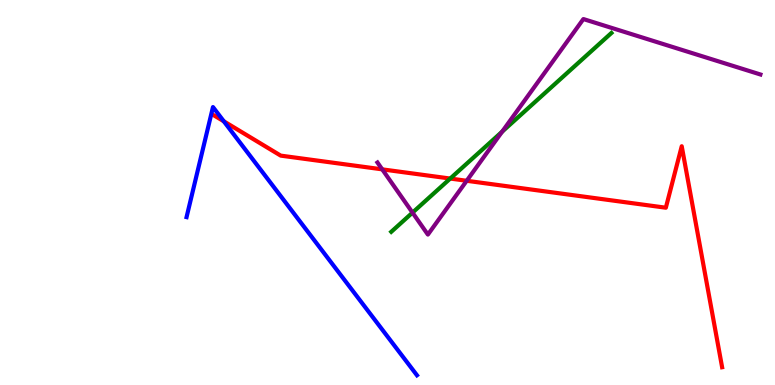[{'lines': ['blue', 'red'], 'intersections': [{'x': 2.89, 'y': 6.85}]}, {'lines': ['green', 'red'], 'intersections': [{'x': 5.81, 'y': 5.36}]}, {'lines': ['purple', 'red'], 'intersections': [{'x': 4.93, 'y': 5.6}, {'x': 6.02, 'y': 5.3}]}, {'lines': ['blue', 'green'], 'intersections': []}, {'lines': ['blue', 'purple'], 'intersections': []}, {'lines': ['green', 'purple'], 'intersections': [{'x': 5.32, 'y': 4.48}, {'x': 6.48, 'y': 6.58}]}]